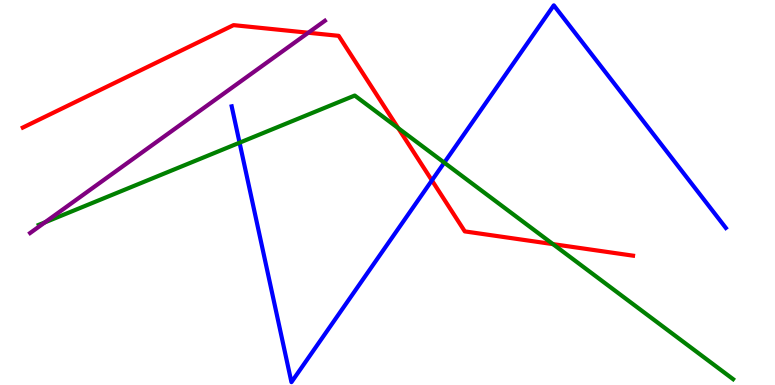[{'lines': ['blue', 'red'], 'intersections': [{'x': 5.57, 'y': 5.31}]}, {'lines': ['green', 'red'], 'intersections': [{'x': 5.14, 'y': 6.67}, {'x': 7.13, 'y': 3.66}]}, {'lines': ['purple', 'red'], 'intersections': [{'x': 3.98, 'y': 9.15}]}, {'lines': ['blue', 'green'], 'intersections': [{'x': 3.09, 'y': 6.29}, {'x': 5.73, 'y': 5.78}]}, {'lines': ['blue', 'purple'], 'intersections': []}, {'lines': ['green', 'purple'], 'intersections': [{'x': 0.579, 'y': 4.22}]}]